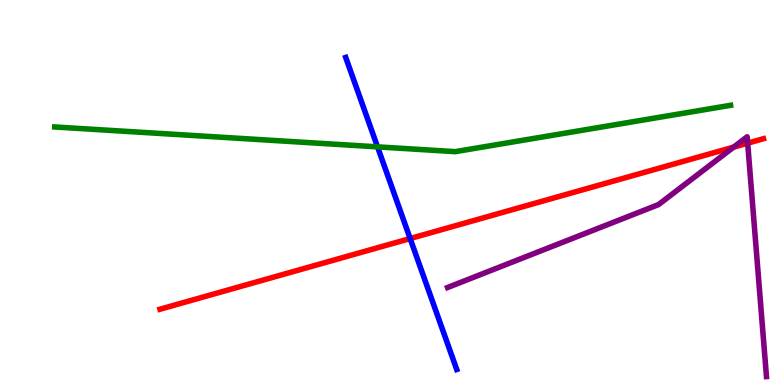[{'lines': ['blue', 'red'], 'intersections': [{'x': 5.29, 'y': 3.8}]}, {'lines': ['green', 'red'], 'intersections': []}, {'lines': ['purple', 'red'], 'intersections': [{'x': 9.47, 'y': 6.18}, {'x': 9.65, 'y': 6.28}]}, {'lines': ['blue', 'green'], 'intersections': [{'x': 4.87, 'y': 6.19}]}, {'lines': ['blue', 'purple'], 'intersections': []}, {'lines': ['green', 'purple'], 'intersections': []}]